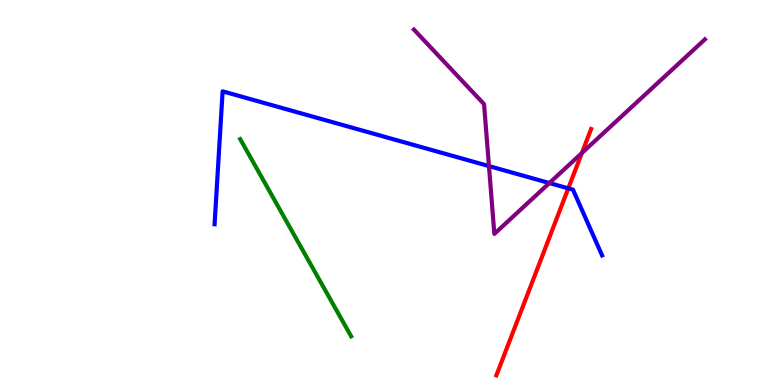[{'lines': ['blue', 'red'], 'intersections': [{'x': 7.33, 'y': 5.11}]}, {'lines': ['green', 'red'], 'intersections': []}, {'lines': ['purple', 'red'], 'intersections': [{'x': 7.51, 'y': 6.03}]}, {'lines': ['blue', 'green'], 'intersections': []}, {'lines': ['blue', 'purple'], 'intersections': [{'x': 6.31, 'y': 5.69}, {'x': 7.09, 'y': 5.25}]}, {'lines': ['green', 'purple'], 'intersections': []}]